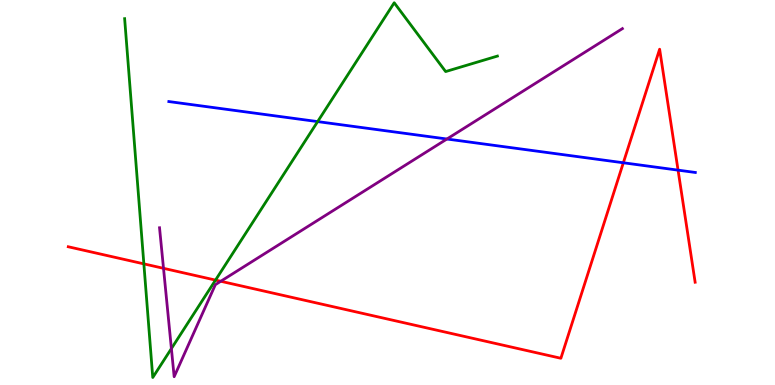[{'lines': ['blue', 'red'], 'intersections': [{'x': 8.04, 'y': 5.77}, {'x': 8.75, 'y': 5.58}]}, {'lines': ['green', 'red'], 'intersections': [{'x': 1.86, 'y': 3.15}, {'x': 2.78, 'y': 2.72}]}, {'lines': ['purple', 'red'], 'intersections': [{'x': 2.11, 'y': 3.03}, {'x': 2.85, 'y': 2.69}]}, {'lines': ['blue', 'green'], 'intersections': [{'x': 4.1, 'y': 6.84}]}, {'lines': ['blue', 'purple'], 'intersections': [{'x': 5.77, 'y': 6.39}]}, {'lines': ['green', 'purple'], 'intersections': [{'x': 2.21, 'y': 0.946}]}]